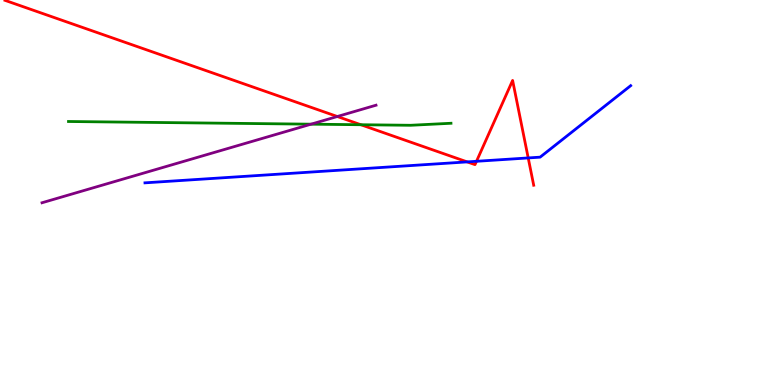[{'lines': ['blue', 'red'], 'intersections': [{'x': 6.03, 'y': 5.79}, {'x': 6.15, 'y': 5.81}, {'x': 6.82, 'y': 5.9}]}, {'lines': ['green', 'red'], 'intersections': [{'x': 4.66, 'y': 6.76}]}, {'lines': ['purple', 'red'], 'intersections': [{'x': 4.35, 'y': 6.97}]}, {'lines': ['blue', 'green'], 'intersections': []}, {'lines': ['blue', 'purple'], 'intersections': []}, {'lines': ['green', 'purple'], 'intersections': [{'x': 4.01, 'y': 6.77}]}]